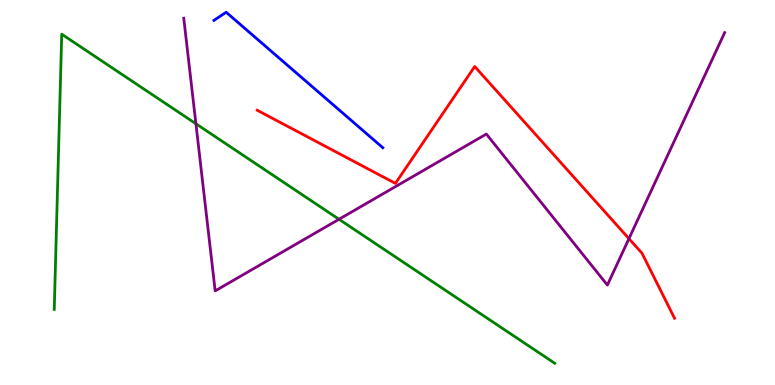[{'lines': ['blue', 'red'], 'intersections': []}, {'lines': ['green', 'red'], 'intersections': []}, {'lines': ['purple', 'red'], 'intersections': [{'x': 8.12, 'y': 3.8}]}, {'lines': ['blue', 'green'], 'intersections': []}, {'lines': ['blue', 'purple'], 'intersections': []}, {'lines': ['green', 'purple'], 'intersections': [{'x': 2.53, 'y': 6.79}, {'x': 4.37, 'y': 4.3}]}]